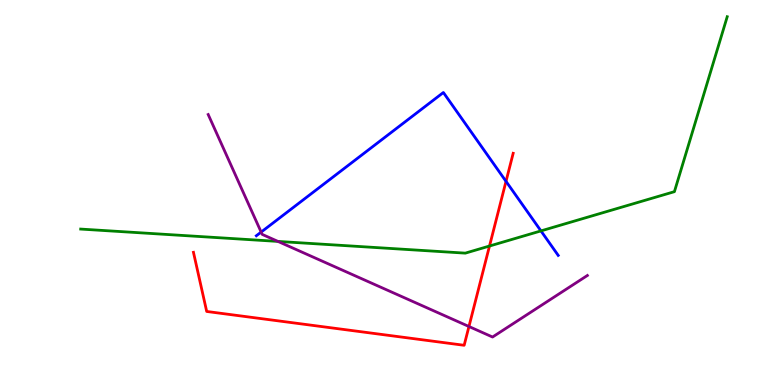[{'lines': ['blue', 'red'], 'intersections': [{'x': 6.53, 'y': 5.29}]}, {'lines': ['green', 'red'], 'intersections': [{'x': 6.32, 'y': 3.61}]}, {'lines': ['purple', 'red'], 'intersections': [{'x': 6.05, 'y': 1.52}]}, {'lines': ['blue', 'green'], 'intersections': [{'x': 6.98, 'y': 4.0}]}, {'lines': ['blue', 'purple'], 'intersections': [{'x': 3.37, 'y': 3.97}]}, {'lines': ['green', 'purple'], 'intersections': [{'x': 3.59, 'y': 3.73}]}]